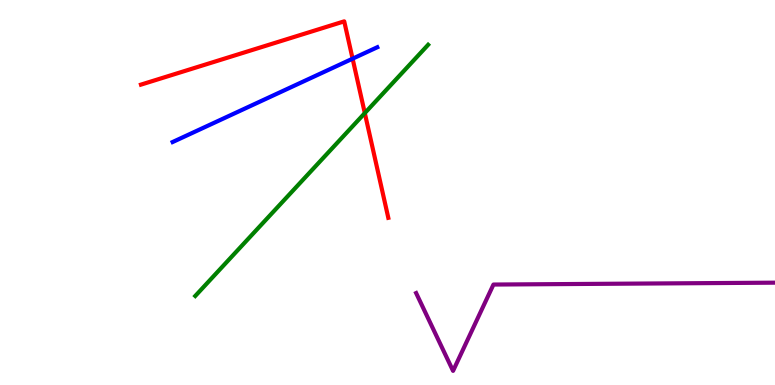[{'lines': ['blue', 'red'], 'intersections': [{'x': 4.55, 'y': 8.48}]}, {'lines': ['green', 'red'], 'intersections': [{'x': 4.71, 'y': 7.06}]}, {'lines': ['purple', 'red'], 'intersections': []}, {'lines': ['blue', 'green'], 'intersections': []}, {'lines': ['blue', 'purple'], 'intersections': []}, {'lines': ['green', 'purple'], 'intersections': []}]